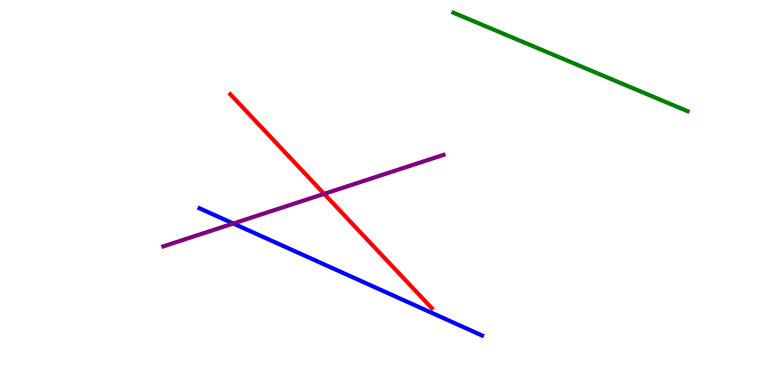[{'lines': ['blue', 'red'], 'intersections': []}, {'lines': ['green', 'red'], 'intersections': []}, {'lines': ['purple', 'red'], 'intersections': [{'x': 4.18, 'y': 4.96}]}, {'lines': ['blue', 'green'], 'intersections': []}, {'lines': ['blue', 'purple'], 'intersections': [{'x': 3.01, 'y': 4.19}]}, {'lines': ['green', 'purple'], 'intersections': []}]